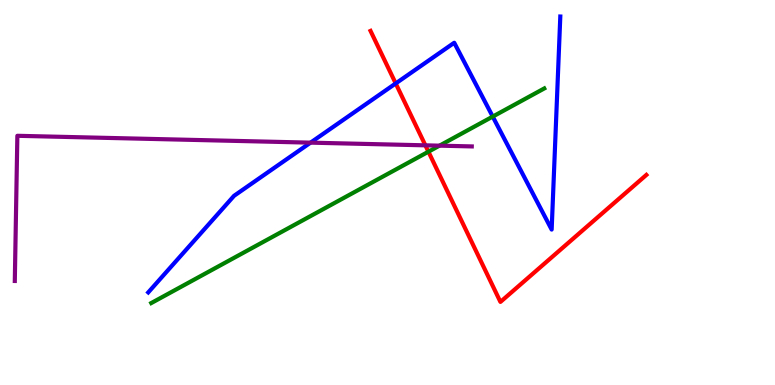[{'lines': ['blue', 'red'], 'intersections': [{'x': 5.11, 'y': 7.83}]}, {'lines': ['green', 'red'], 'intersections': [{'x': 5.53, 'y': 6.06}]}, {'lines': ['purple', 'red'], 'intersections': [{'x': 5.49, 'y': 6.23}]}, {'lines': ['blue', 'green'], 'intersections': [{'x': 6.36, 'y': 6.97}]}, {'lines': ['blue', 'purple'], 'intersections': [{'x': 4.01, 'y': 6.29}]}, {'lines': ['green', 'purple'], 'intersections': [{'x': 5.67, 'y': 6.22}]}]